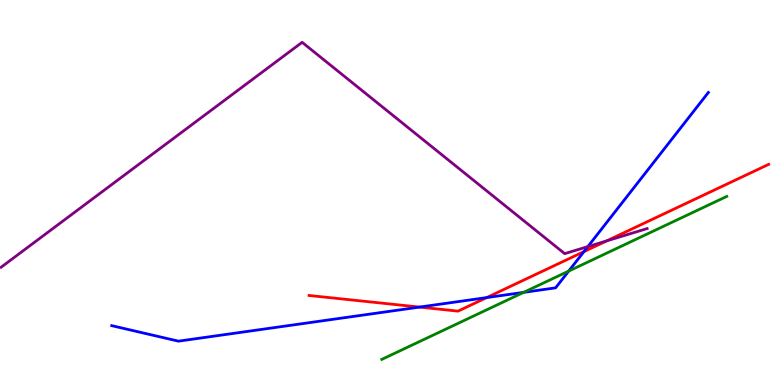[{'lines': ['blue', 'red'], 'intersections': [{'x': 5.41, 'y': 2.02}, {'x': 6.28, 'y': 2.27}, {'x': 7.53, 'y': 3.46}]}, {'lines': ['green', 'red'], 'intersections': []}, {'lines': ['purple', 'red'], 'intersections': [{'x': 7.83, 'y': 3.74}]}, {'lines': ['blue', 'green'], 'intersections': [{'x': 6.76, 'y': 2.41}, {'x': 7.34, 'y': 2.96}]}, {'lines': ['blue', 'purple'], 'intersections': [{'x': 7.59, 'y': 3.59}]}, {'lines': ['green', 'purple'], 'intersections': []}]